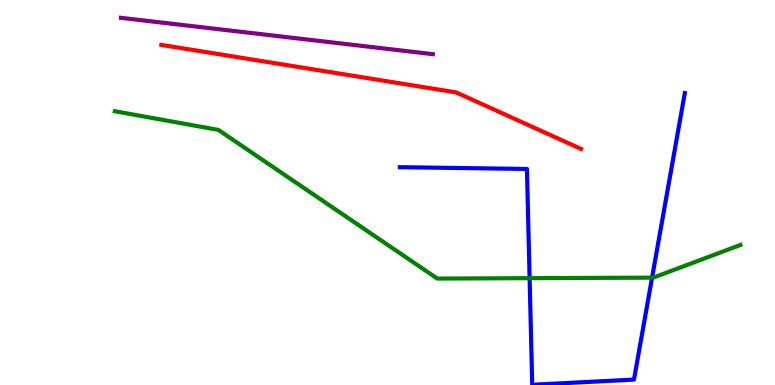[{'lines': ['blue', 'red'], 'intersections': []}, {'lines': ['green', 'red'], 'intersections': []}, {'lines': ['purple', 'red'], 'intersections': []}, {'lines': ['blue', 'green'], 'intersections': [{'x': 6.83, 'y': 2.77}, {'x': 8.41, 'y': 2.79}]}, {'lines': ['blue', 'purple'], 'intersections': []}, {'lines': ['green', 'purple'], 'intersections': []}]